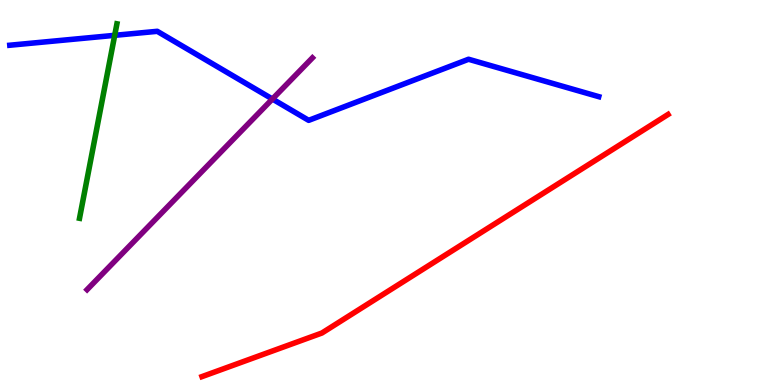[{'lines': ['blue', 'red'], 'intersections': []}, {'lines': ['green', 'red'], 'intersections': []}, {'lines': ['purple', 'red'], 'intersections': []}, {'lines': ['blue', 'green'], 'intersections': [{'x': 1.48, 'y': 9.08}]}, {'lines': ['blue', 'purple'], 'intersections': [{'x': 3.51, 'y': 7.43}]}, {'lines': ['green', 'purple'], 'intersections': []}]